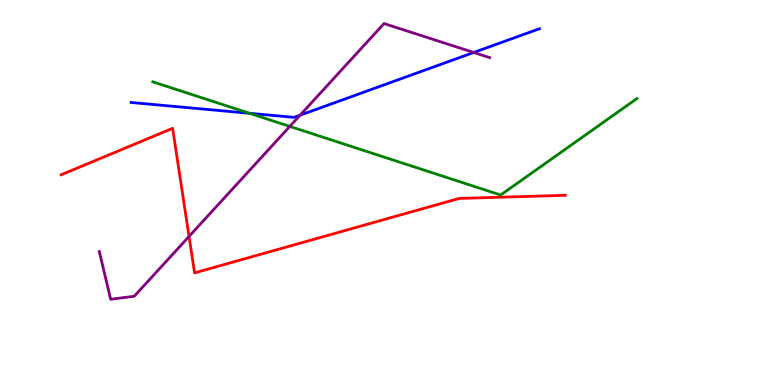[{'lines': ['blue', 'red'], 'intersections': []}, {'lines': ['green', 'red'], 'intersections': []}, {'lines': ['purple', 'red'], 'intersections': [{'x': 2.44, 'y': 3.86}]}, {'lines': ['blue', 'green'], 'intersections': [{'x': 3.22, 'y': 7.06}]}, {'lines': ['blue', 'purple'], 'intersections': [{'x': 3.87, 'y': 7.01}, {'x': 6.11, 'y': 8.64}]}, {'lines': ['green', 'purple'], 'intersections': [{'x': 3.74, 'y': 6.72}]}]